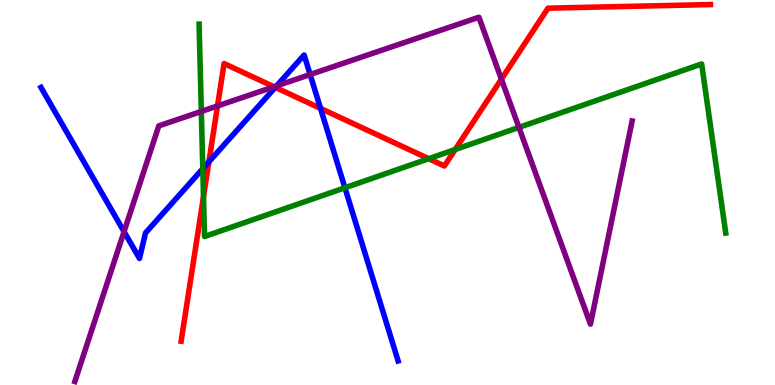[{'lines': ['blue', 'red'], 'intersections': [{'x': 2.7, 'y': 5.8}, {'x': 3.55, 'y': 7.73}, {'x': 4.14, 'y': 7.18}]}, {'lines': ['green', 'red'], 'intersections': [{'x': 2.63, 'y': 4.89}, {'x': 5.53, 'y': 5.88}, {'x': 5.87, 'y': 6.12}]}, {'lines': ['purple', 'red'], 'intersections': [{'x': 2.81, 'y': 7.25}, {'x': 3.54, 'y': 7.75}, {'x': 6.47, 'y': 7.94}]}, {'lines': ['blue', 'green'], 'intersections': [{'x': 2.62, 'y': 5.62}, {'x': 4.45, 'y': 5.12}]}, {'lines': ['blue', 'purple'], 'intersections': [{'x': 1.6, 'y': 3.98}, {'x': 3.57, 'y': 7.77}, {'x': 4.0, 'y': 8.06}]}, {'lines': ['green', 'purple'], 'intersections': [{'x': 2.6, 'y': 7.11}, {'x': 6.7, 'y': 6.69}]}]